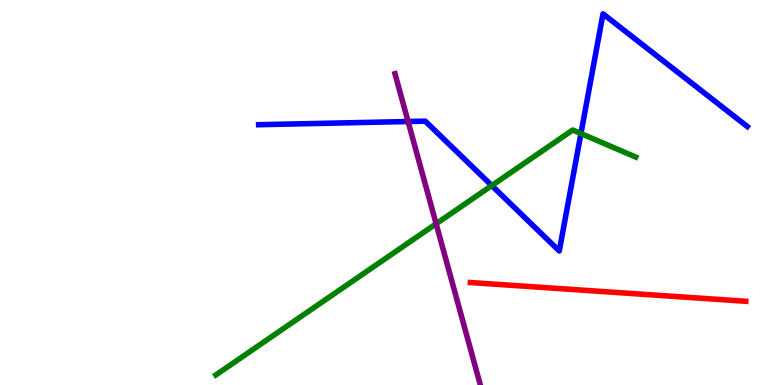[{'lines': ['blue', 'red'], 'intersections': []}, {'lines': ['green', 'red'], 'intersections': []}, {'lines': ['purple', 'red'], 'intersections': []}, {'lines': ['blue', 'green'], 'intersections': [{'x': 6.35, 'y': 5.18}, {'x': 7.5, 'y': 6.53}]}, {'lines': ['blue', 'purple'], 'intersections': [{'x': 5.27, 'y': 6.84}]}, {'lines': ['green', 'purple'], 'intersections': [{'x': 5.63, 'y': 4.19}]}]